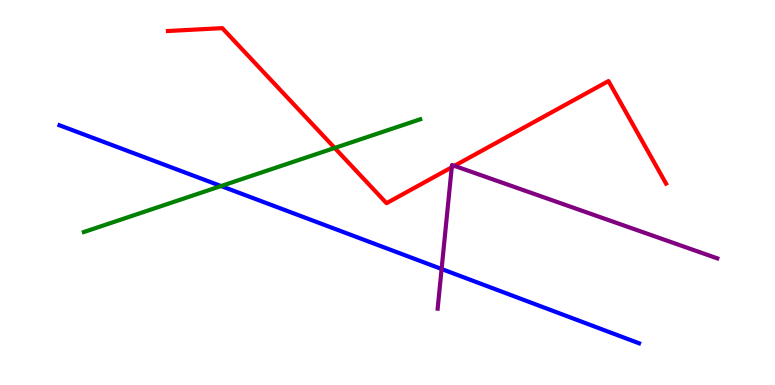[{'lines': ['blue', 'red'], 'intersections': []}, {'lines': ['green', 'red'], 'intersections': [{'x': 4.32, 'y': 6.16}]}, {'lines': ['purple', 'red'], 'intersections': [{'x': 5.83, 'y': 5.65}, {'x': 5.86, 'y': 5.69}]}, {'lines': ['blue', 'green'], 'intersections': [{'x': 2.85, 'y': 5.17}]}, {'lines': ['blue', 'purple'], 'intersections': [{'x': 5.7, 'y': 3.01}]}, {'lines': ['green', 'purple'], 'intersections': []}]